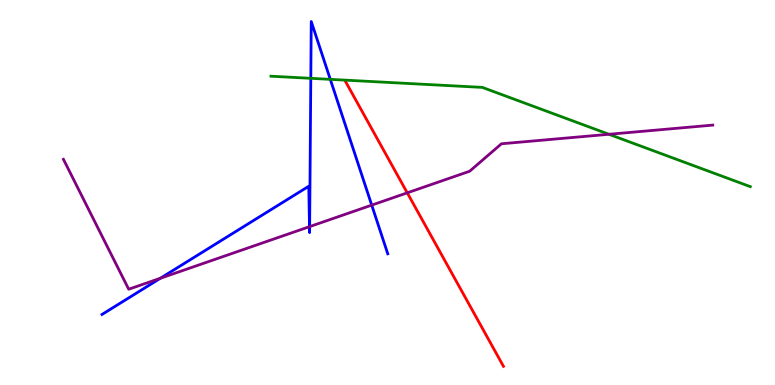[{'lines': ['blue', 'red'], 'intersections': []}, {'lines': ['green', 'red'], 'intersections': []}, {'lines': ['purple', 'red'], 'intersections': [{'x': 5.25, 'y': 4.99}]}, {'lines': ['blue', 'green'], 'intersections': [{'x': 4.01, 'y': 7.97}, {'x': 4.26, 'y': 7.94}]}, {'lines': ['blue', 'purple'], 'intersections': [{'x': 2.07, 'y': 2.77}, {'x': 3.99, 'y': 4.11}, {'x': 4.0, 'y': 4.11}, {'x': 4.8, 'y': 4.67}]}, {'lines': ['green', 'purple'], 'intersections': [{'x': 7.86, 'y': 6.51}]}]